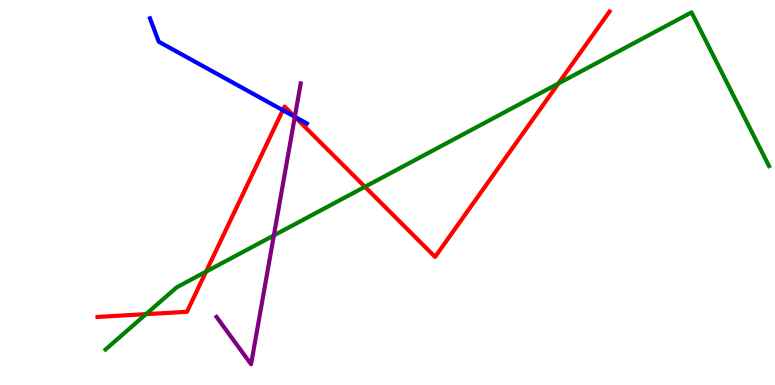[{'lines': ['blue', 'red'], 'intersections': [{'x': 3.65, 'y': 7.14}, {'x': 3.8, 'y': 6.97}]}, {'lines': ['green', 'red'], 'intersections': [{'x': 1.88, 'y': 1.84}, {'x': 2.66, 'y': 2.94}, {'x': 4.71, 'y': 5.15}, {'x': 7.2, 'y': 7.83}]}, {'lines': ['purple', 'red'], 'intersections': [{'x': 3.8, 'y': 6.97}]}, {'lines': ['blue', 'green'], 'intersections': []}, {'lines': ['blue', 'purple'], 'intersections': [{'x': 3.8, 'y': 6.97}]}, {'lines': ['green', 'purple'], 'intersections': [{'x': 3.53, 'y': 3.88}]}]